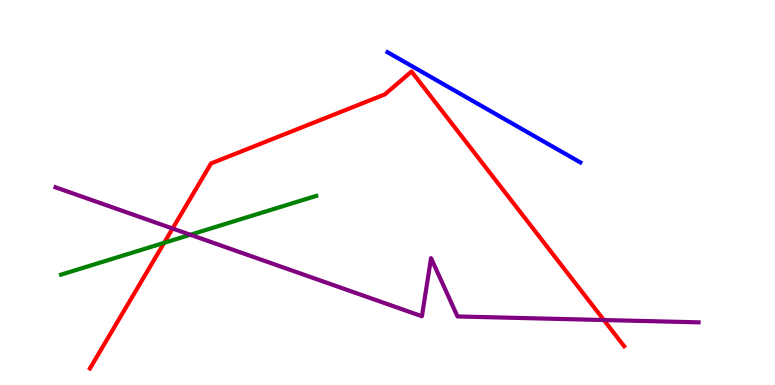[{'lines': ['blue', 'red'], 'intersections': []}, {'lines': ['green', 'red'], 'intersections': [{'x': 2.12, 'y': 3.69}]}, {'lines': ['purple', 'red'], 'intersections': [{'x': 2.23, 'y': 4.06}, {'x': 7.79, 'y': 1.69}]}, {'lines': ['blue', 'green'], 'intersections': []}, {'lines': ['blue', 'purple'], 'intersections': []}, {'lines': ['green', 'purple'], 'intersections': [{'x': 2.46, 'y': 3.9}]}]